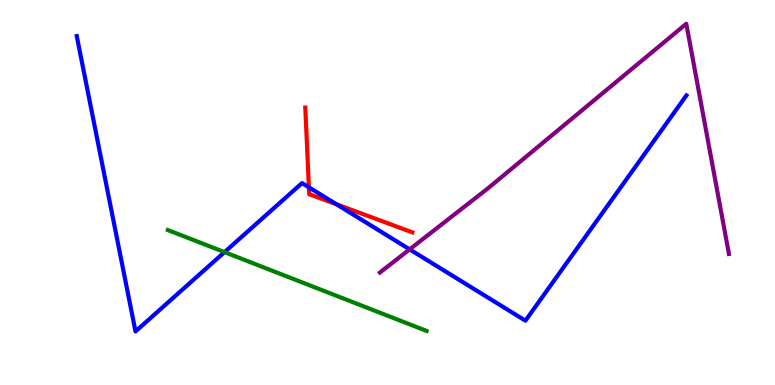[{'lines': ['blue', 'red'], 'intersections': [{'x': 3.99, 'y': 5.14}, {'x': 4.34, 'y': 4.69}]}, {'lines': ['green', 'red'], 'intersections': []}, {'lines': ['purple', 'red'], 'intersections': []}, {'lines': ['blue', 'green'], 'intersections': [{'x': 2.9, 'y': 3.45}]}, {'lines': ['blue', 'purple'], 'intersections': [{'x': 5.29, 'y': 3.52}]}, {'lines': ['green', 'purple'], 'intersections': []}]